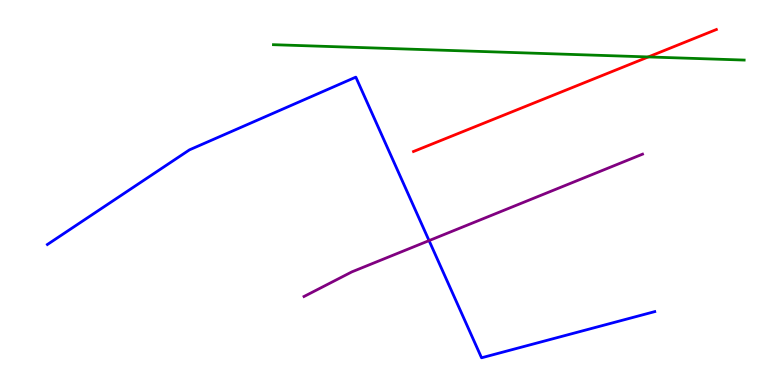[{'lines': ['blue', 'red'], 'intersections': []}, {'lines': ['green', 'red'], 'intersections': [{'x': 8.37, 'y': 8.52}]}, {'lines': ['purple', 'red'], 'intersections': []}, {'lines': ['blue', 'green'], 'intersections': []}, {'lines': ['blue', 'purple'], 'intersections': [{'x': 5.54, 'y': 3.75}]}, {'lines': ['green', 'purple'], 'intersections': []}]